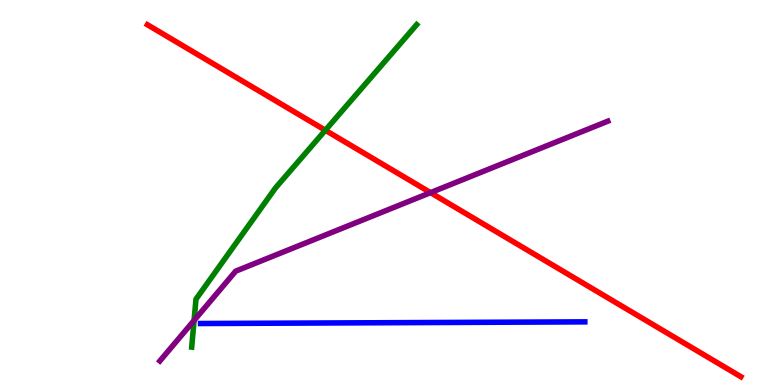[{'lines': ['blue', 'red'], 'intersections': []}, {'lines': ['green', 'red'], 'intersections': [{'x': 4.2, 'y': 6.62}]}, {'lines': ['purple', 'red'], 'intersections': [{'x': 5.56, 'y': 5.0}]}, {'lines': ['blue', 'green'], 'intersections': []}, {'lines': ['blue', 'purple'], 'intersections': []}, {'lines': ['green', 'purple'], 'intersections': [{'x': 2.5, 'y': 1.68}]}]